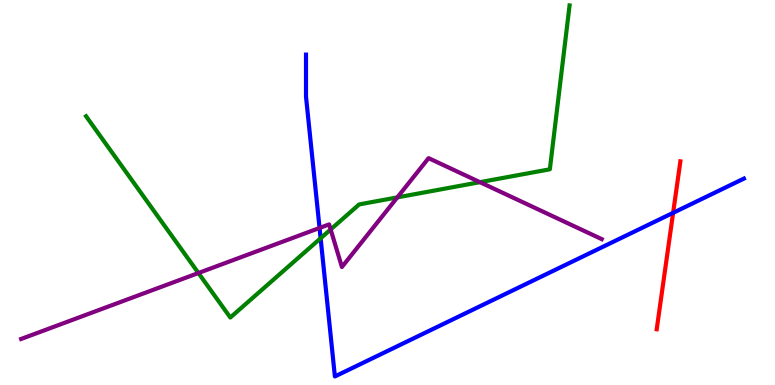[{'lines': ['blue', 'red'], 'intersections': [{'x': 8.69, 'y': 4.47}]}, {'lines': ['green', 'red'], 'intersections': []}, {'lines': ['purple', 'red'], 'intersections': []}, {'lines': ['blue', 'green'], 'intersections': [{'x': 4.14, 'y': 3.81}]}, {'lines': ['blue', 'purple'], 'intersections': [{'x': 4.12, 'y': 4.08}]}, {'lines': ['green', 'purple'], 'intersections': [{'x': 2.56, 'y': 2.91}, {'x': 4.27, 'y': 4.04}, {'x': 5.13, 'y': 4.87}, {'x': 6.19, 'y': 5.27}]}]